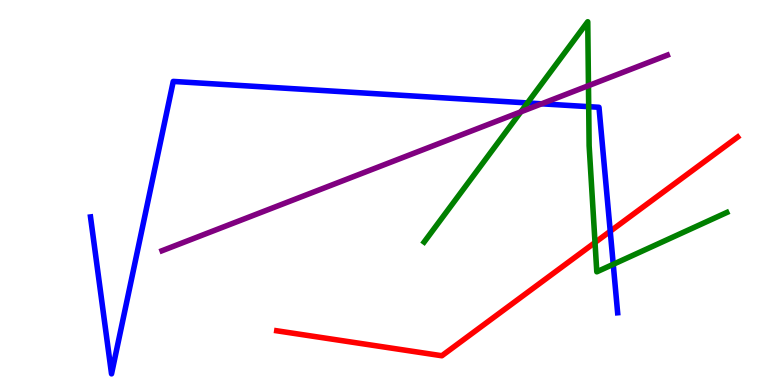[{'lines': ['blue', 'red'], 'intersections': [{'x': 7.87, 'y': 3.99}]}, {'lines': ['green', 'red'], 'intersections': [{'x': 7.68, 'y': 3.7}]}, {'lines': ['purple', 'red'], 'intersections': []}, {'lines': ['blue', 'green'], 'intersections': [{'x': 6.81, 'y': 7.33}, {'x': 7.6, 'y': 7.23}, {'x': 7.91, 'y': 3.13}]}, {'lines': ['blue', 'purple'], 'intersections': [{'x': 6.99, 'y': 7.3}]}, {'lines': ['green', 'purple'], 'intersections': [{'x': 6.72, 'y': 7.1}, {'x': 7.59, 'y': 7.77}]}]